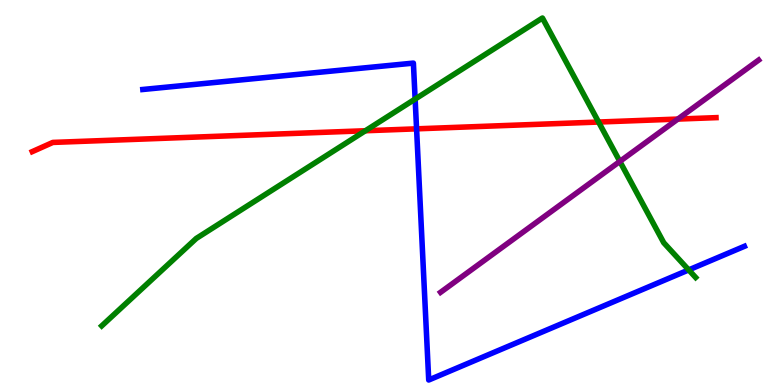[{'lines': ['blue', 'red'], 'intersections': [{'x': 5.38, 'y': 6.65}]}, {'lines': ['green', 'red'], 'intersections': [{'x': 4.71, 'y': 6.6}, {'x': 7.72, 'y': 6.83}]}, {'lines': ['purple', 'red'], 'intersections': [{'x': 8.75, 'y': 6.91}]}, {'lines': ['blue', 'green'], 'intersections': [{'x': 5.36, 'y': 7.43}, {'x': 8.89, 'y': 2.99}]}, {'lines': ['blue', 'purple'], 'intersections': []}, {'lines': ['green', 'purple'], 'intersections': [{'x': 8.0, 'y': 5.81}]}]